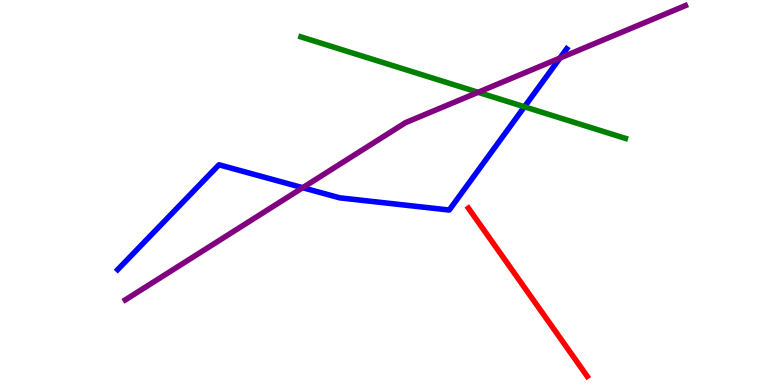[{'lines': ['blue', 'red'], 'intersections': []}, {'lines': ['green', 'red'], 'intersections': []}, {'lines': ['purple', 'red'], 'intersections': []}, {'lines': ['blue', 'green'], 'intersections': [{'x': 6.77, 'y': 7.23}]}, {'lines': ['blue', 'purple'], 'intersections': [{'x': 3.91, 'y': 5.12}, {'x': 7.22, 'y': 8.49}]}, {'lines': ['green', 'purple'], 'intersections': [{'x': 6.17, 'y': 7.6}]}]